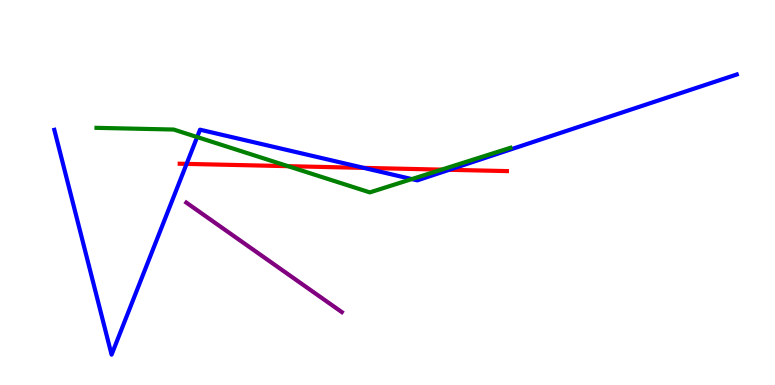[{'lines': ['blue', 'red'], 'intersections': [{'x': 2.41, 'y': 5.74}, {'x': 4.69, 'y': 5.64}, {'x': 5.8, 'y': 5.59}]}, {'lines': ['green', 'red'], 'intersections': [{'x': 3.72, 'y': 5.68}, {'x': 5.7, 'y': 5.59}]}, {'lines': ['purple', 'red'], 'intersections': []}, {'lines': ['blue', 'green'], 'intersections': [{'x': 2.54, 'y': 6.44}, {'x': 5.31, 'y': 5.35}]}, {'lines': ['blue', 'purple'], 'intersections': []}, {'lines': ['green', 'purple'], 'intersections': []}]